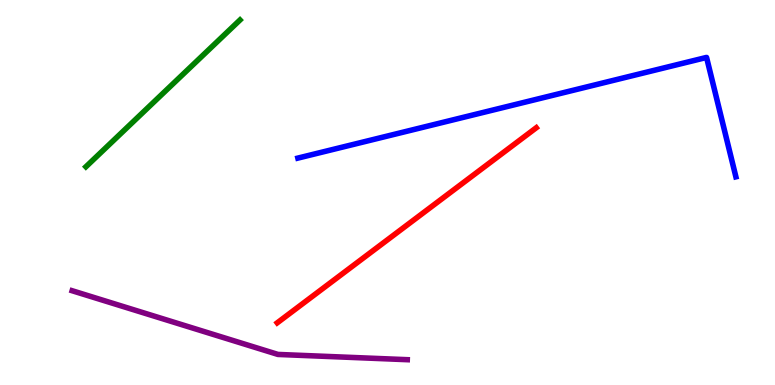[{'lines': ['blue', 'red'], 'intersections': []}, {'lines': ['green', 'red'], 'intersections': []}, {'lines': ['purple', 'red'], 'intersections': []}, {'lines': ['blue', 'green'], 'intersections': []}, {'lines': ['blue', 'purple'], 'intersections': []}, {'lines': ['green', 'purple'], 'intersections': []}]